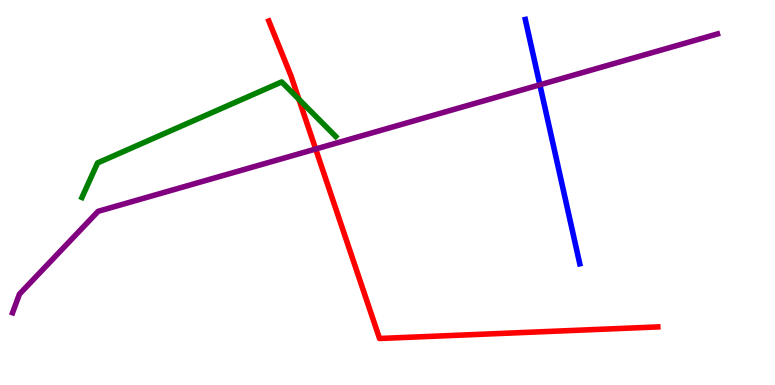[{'lines': ['blue', 'red'], 'intersections': []}, {'lines': ['green', 'red'], 'intersections': [{'x': 3.86, 'y': 7.42}]}, {'lines': ['purple', 'red'], 'intersections': [{'x': 4.07, 'y': 6.13}]}, {'lines': ['blue', 'green'], 'intersections': []}, {'lines': ['blue', 'purple'], 'intersections': [{'x': 6.97, 'y': 7.8}]}, {'lines': ['green', 'purple'], 'intersections': []}]